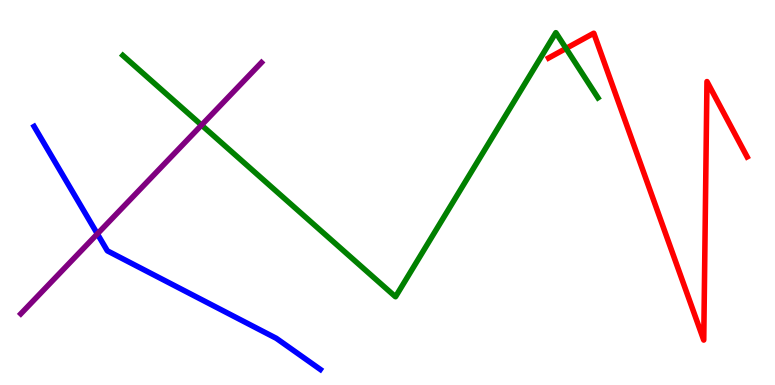[{'lines': ['blue', 'red'], 'intersections': []}, {'lines': ['green', 'red'], 'intersections': [{'x': 7.3, 'y': 8.74}]}, {'lines': ['purple', 'red'], 'intersections': []}, {'lines': ['blue', 'green'], 'intersections': []}, {'lines': ['blue', 'purple'], 'intersections': [{'x': 1.26, 'y': 3.93}]}, {'lines': ['green', 'purple'], 'intersections': [{'x': 2.6, 'y': 6.75}]}]